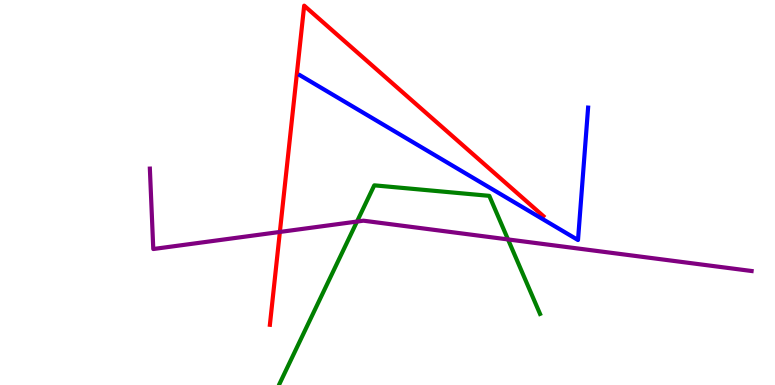[{'lines': ['blue', 'red'], 'intersections': []}, {'lines': ['green', 'red'], 'intersections': []}, {'lines': ['purple', 'red'], 'intersections': [{'x': 3.61, 'y': 3.98}]}, {'lines': ['blue', 'green'], 'intersections': []}, {'lines': ['blue', 'purple'], 'intersections': []}, {'lines': ['green', 'purple'], 'intersections': [{'x': 4.61, 'y': 4.25}, {'x': 6.56, 'y': 3.78}]}]